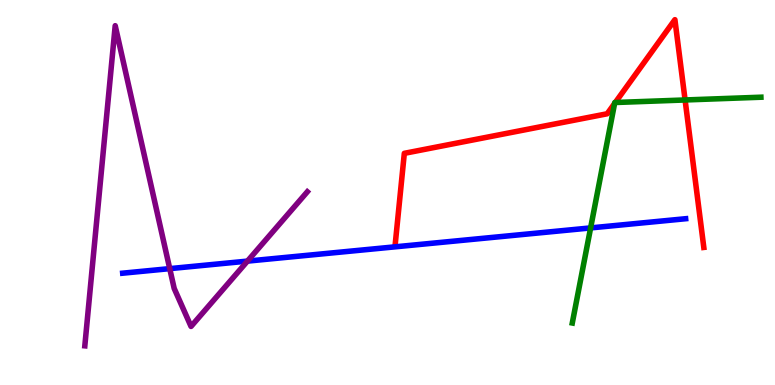[{'lines': ['blue', 'red'], 'intersections': []}, {'lines': ['green', 'red'], 'intersections': [{'x': 7.93, 'y': 7.31}, {'x': 7.94, 'y': 7.34}, {'x': 8.84, 'y': 7.4}]}, {'lines': ['purple', 'red'], 'intersections': []}, {'lines': ['blue', 'green'], 'intersections': [{'x': 7.62, 'y': 4.08}]}, {'lines': ['blue', 'purple'], 'intersections': [{'x': 2.19, 'y': 3.02}, {'x': 3.19, 'y': 3.22}]}, {'lines': ['green', 'purple'], 'intersections': []}]